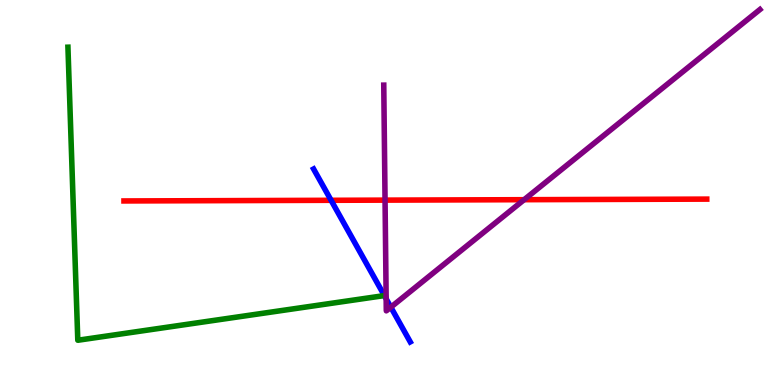[{'lines': ['blue', 'red'], 'intersections': [{'x': 4.27, 'y': 4.8}]}, {'lines': ['green', 'red'], 'intersections': []}, {'lines': ['purple', 'red'], 'intersections': [{'x': 4.97, 'y': 4.8}, {'x': 6.76, 'y': 4.81}]}, {'lines': ['blue', 'green'], 'intersections': [{'x': 4.96, 'y': 2.32}]}, {'lines': ['blue', 'purple'], 'intersections': [{'x': 4.98, 'y': 2.24}, {'x': 5.04, 'y': 2.02}]}, {'lines': ['green', 'purple'], 'intersections': []}]